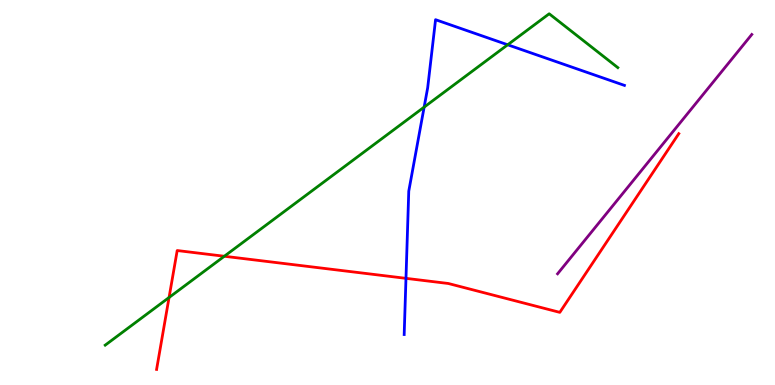[{'lines': ['blue', 'red'], 'intersections': [{'x': 5.24, 'y': 2.77}]}, {'lines': ['green', 'red'], 'intersections': [{'x': 2.18, 'y': 2.27}, {'x': 2.89, 'y': 3.34}]}, {'lines': ['purple', 'red'], 'intersections': []}, {'lines': ['blue', 'green'], 'intersections': [{'x': 5.47, 'y': 7.22}, {'x': 6.55, 'y': 8.84}]}, {'lines': ['blue', 'purple'], 'intersections': []}, {'lines': ['green', 'purple'], 'intersections': []}]